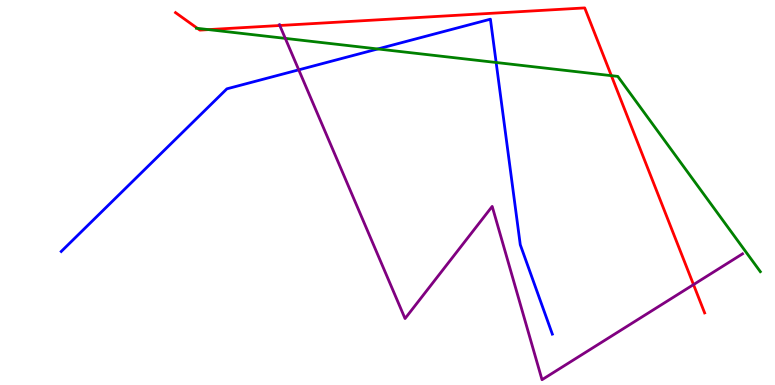[{'lines': ['blue', 'red'], 'intersections': []}, {'lines': ['green', 'red'], 'intersections': [{'x': 2.55, 'y': 9.26}, {'x': 2.69, 'y': 9.23}, {'x': 7.89, 'y': 8.03}]}, {'lines': ['purple', 'red'], 'intersections': [{'x': 3.61, 'y': 9.34}, {'x': 8.95, 'y': 2.61}]}, {'lines': ['blue', 'green'], 'intersections': [{'x': 4.87, 'y': 8.73}, {'x': 6.4, 'y': 8.38}]}, {'lines': ['blue', 'purple'], 'intersections': [{'x': 3.85, 'y': 8.19}]}, {'lines': ['green', 'purple'], 'intersections': [{'x': 3.68, 'y': 9.0}]}]